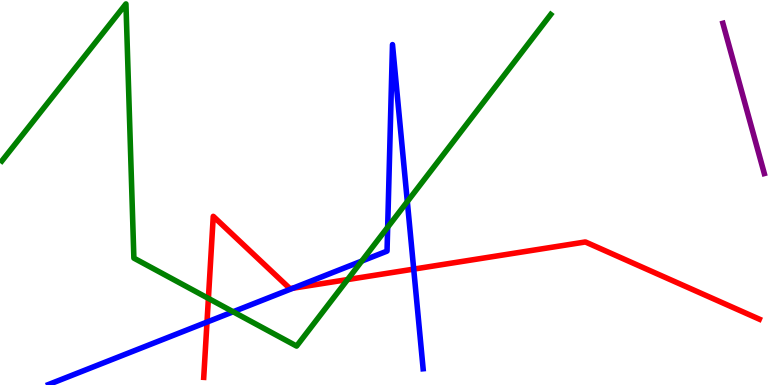[{'lines': ['blue', 'red'], 'intersections': [{'x': 2.67, 'y': 1.63}, {'x': 3.78, 'y': 2.51}, {'x': 5.34, 'y': 3.01}]}, {'lines': ['green', 'red'], 'intersections': [{'x': 2.69, 'y': 2.25}, {'x': 4.48, 'y': 2.74}]}, {'lines': ['purple', 'red'], 'intersections': []}, {'lines': ['blue', 'green'], 'intersections': [{'x': 3.01, 'y': 1.9}, {'x': 4.67, 'y': 3.22}, {'x': 5.0, 'y': 4.1}, {'x': 5.26, 'y': 4.76}]}, {'lines': ['blue', 'purple'], 'intersections': []}, {'lines': ['green', 'purple'], 'intersections': []}]